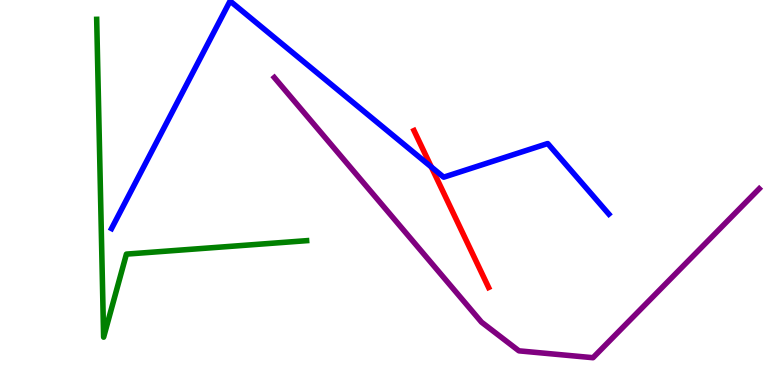[{'lines': ['blue', 'red'], 'intersections': [{'x': 5.57, 'y': 5.66}]}, {'lines': ['green', 'red'], 'intersections': []}, {'lines': ['purple', 'red'], 'intersections': []}, {'lines': ['blue', 'green'], 'intersections': []}, {'lines': ['blue', 'purple'], 'intersections': []}, {'lines': ['green', 'purple'], 'intersections': []}]